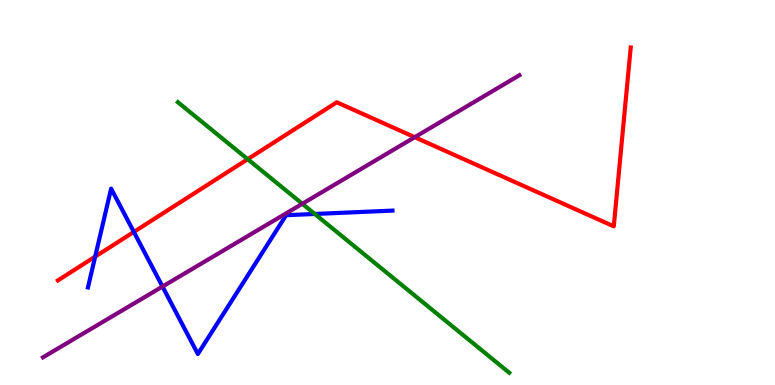[{'lines': ['blue', 'red'], 'intersections': [{'x': 1.23, 'y': 3.33}, {'x': 1.73, 'y': 3.98}]}, {'lines': ['green', 'red'], 'intersections': [{'x': 3.2, 'y': 5.87}]}, {'lines': ['purple', 'red'], 'intersections': [{'x': 5.35, 'y': 6.44}]}, {'lines': ['blue', 'green'], 'intersections': [{'x': 4.06, 'y': 4.44}]}, {'lines': ['blue', 'purple'], 'intersections': [{'x': 2.1, 'y': 2.56}]}, {'lines': ['green', 'purple'], 'intersections': [{'x': 3.9, 'y': 4.71}]}]